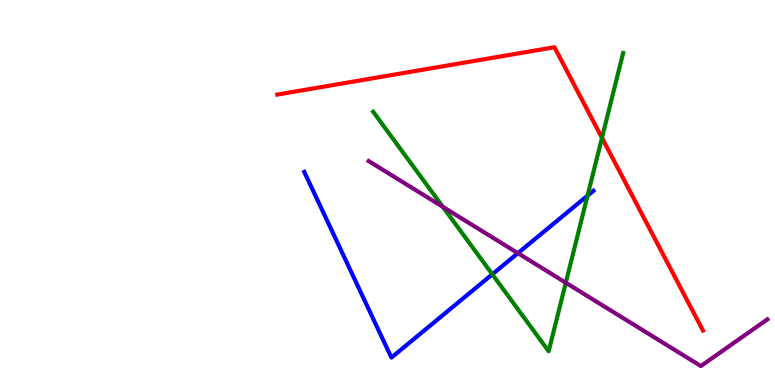[{'lines': ['blue', 'red'], 'intersections': []}, {'lines': ['green', 'red'], 'intersections': [{'x': 7.77, 'y': 6.42}]}, {'lines': ['purple', 'red'], 'intersections': []}, {'lines': ['blue', 'green'], 'intersections': [{'x': 6.35, 'y': 2.88}, {'x': 7.58, 'y': 4.92}]}, {'lines': ['blue', 'purple'], 'intersections': [{'x': 6.68, 'y': 3.42}]}, {'lines': ['green', 'purple'], 'intersections': [{'x': 5.71, 'y': 4.63}, {'x': 7.3, 'y': 2.66}]}]